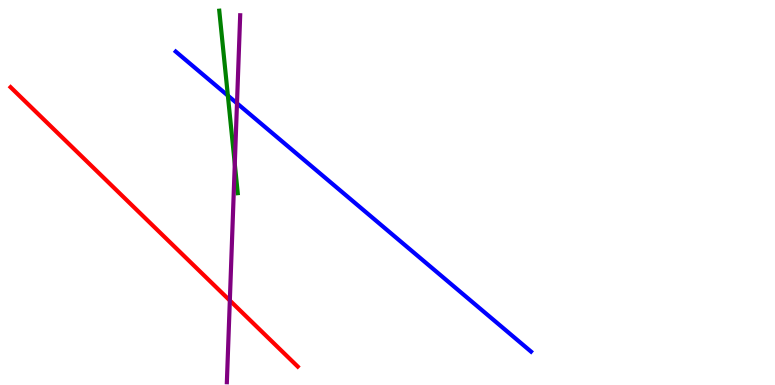[{'lines': ['blue', 'red'], 'intersections': []}, {'lines': ['green', 'red'], 'intersections': []}, {'lines': ['purple', 'red'], 'intersections': [{'x': 2.97, 'y': 2.19}]}, {'lines': ['blue', 'green'], 'intersections': [{'x': 2.94, 'y': 7.52}]}, {'lines': ['blue', 'purple'], 'intersections': [{'x': 3.06, 'y': 7.32}]}, {'lines': ['green', 'purple'], 'intersections': [{'x': 3.03, 'y': 5.74}]}]